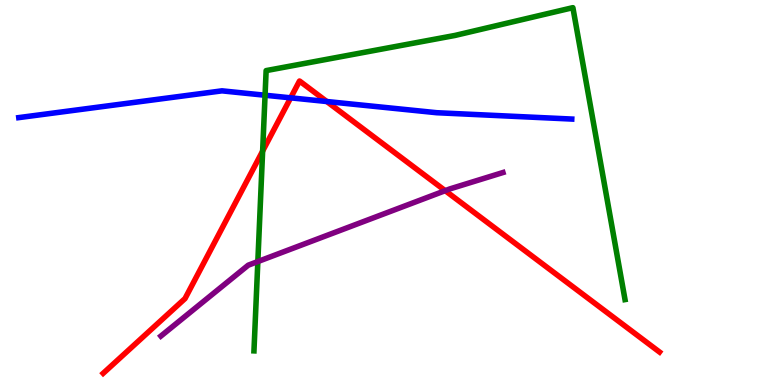[{'lines': ['blue', 'red'], 'intersections': [{'x': 3.75, 'y': 7.46}, {'x': 4.22, 'y': 7.36}]}, {'lines': ['green', 'red'], 'intersections': [{'x': 3.39, 'y': 6.08}]}, {'lines': ['purple', 'red'], 'intersections': [{'x': 5.74, 'y': 5.05}]}, {'lines': ['blue', 'green'], 'intersections': [{'x': 3.42, 'y': 7.53}]}, {'lines': ['blue', 'purple'], 'intersections': []}, {'lines': ['green', 'purple'], 'intersections': [{'x': 3.33, 'y': 3.21}]}]